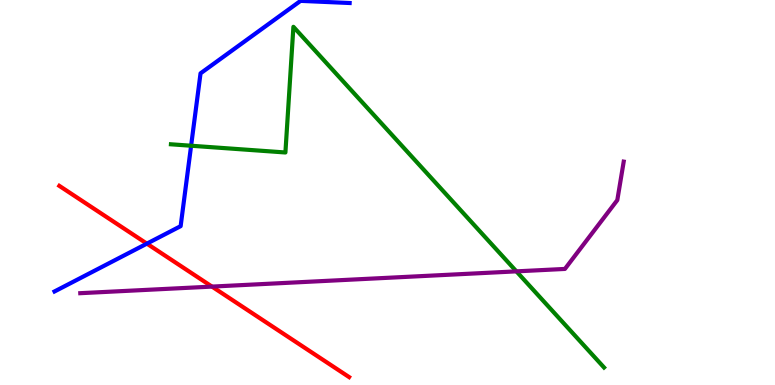[{'lines': ['blue', 'red'], 'intersections': [{'x': 1.9, 'y': 3.67}]}, {'lines': ['green', 'red'], 'intersections': []}, {'lines': ['purple', 'red'], 'intersections': [{'x': 2.74, 'y': 2.56}]}, {'lines': ['blue', 'green'], 'intersections': [{'x': 2.47, 'y': 6.21}]}, {'lines': ['blue', 'purple'], 'intersections': []}, {'lines': ['green', 'purple'], 'intersections': [{'x': 6.66, 'y': 2.95}]}]